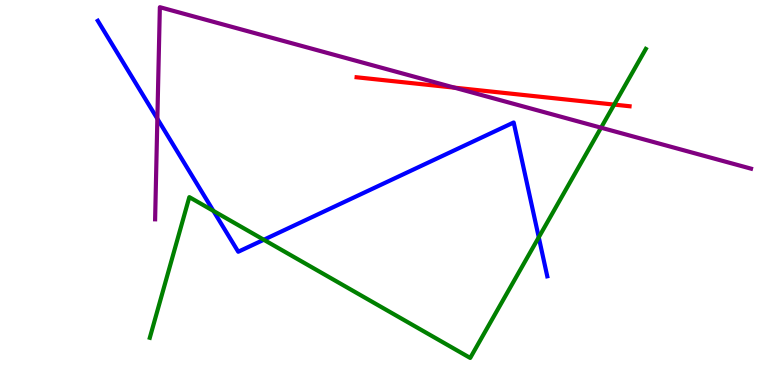[{'lines': ['blue', 'red'], 'intersections': []}, {'lines': ['green', 'red'], 'intersections': [{'x': 7.92, 'y': 7.28}]}, {'lines': ['purple', 'red'], 'intersections': [{'x': 5.86, 'y': 7.72}]}, {'lines': ['blue', 'green'], 'intersections': [{'x': 2.75, 'y': 4.52}, {'x': 3.4, 'y': 3.77}, {'x': 6.95, 'y': 3.84}]}, {'lines': ['blue', 'purple'], 'intersections': [{'x': 2.03, 'y': 6.92}]}, {'lines': ['green', 'purple'], 'intersections': [{'x': 7.76, 'y': 6.68}]}]